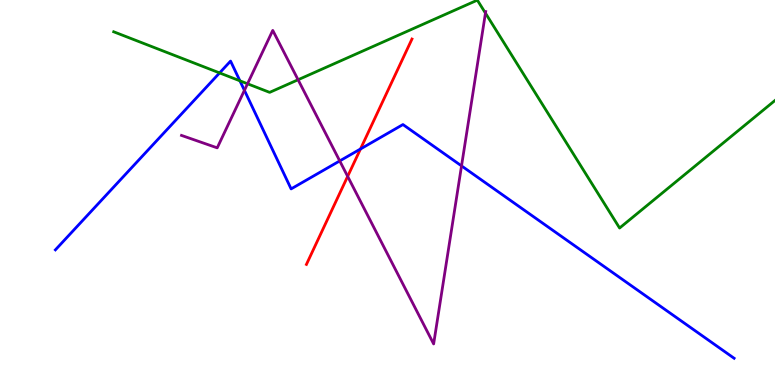[{'lines': ['blue', 'red'], 'intersections': [{'x': 4.65, 'y': 6.13}]}, {'lines': ['green', 'red'], 'intersections': []}, {'lines': ['purple', 'red'], 'intersections': [{'x': 4.49, 'y': 5.42}]}, {'lines': ['blue', 'green'], 'intersections': [{'x': 2.83, 'y': 8.11}, {'x': 3.1, 'y': 7.9}]}, {'lines': ['blue', 'purple'], 'intersections': [{'x': 3.15, 'y': 7.65}, {'x': 4.38, 'y': 5.82}, {'x': 5.96, 'y': 5.69}]}, {'lines': ['green', 'purple'], 'intersections': [{'x': 3.19, 'y': 7.82}, {'x': 3.85, 'y': 7.93}, {'x': 6.26, 'y': 9.66}]}]